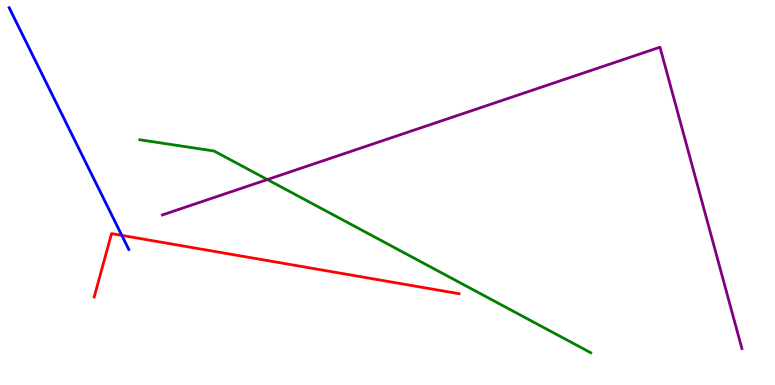[{'lines': ['blue', 'red'], 'intersections': [{'x': 1.57, 'y': 3.89}]}, {'lines': ['green', 'red'], 'intersections': []}, {'lines': ['purple', 'red'], 'intersections': []}, {'lines': ['blue', 'green'], 'intersections': []}, {'lines': ['blue', 'purple'], 'intersections': []}, {'lines': ['green', 'purple'], 'intersections': [{'x': 3.45, 'y': 5.34}]}]